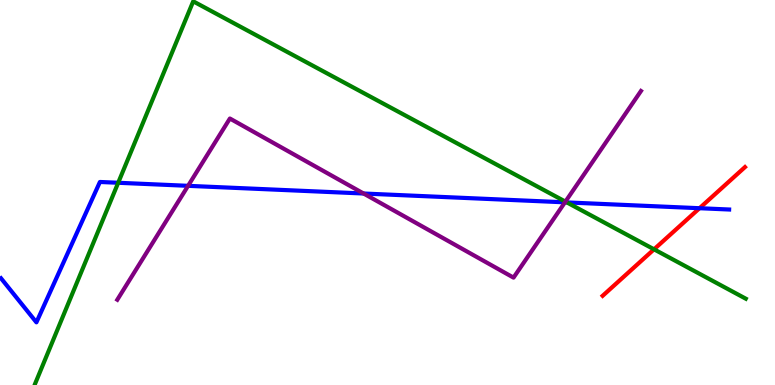[{'lines': ['blue', 'red'], 'intersections': [{'x': 9.03, 'y': 4.59}]}, {'lines': ['green', 'red'], 'intersections': [{'x': 8.44, 'y': 3.52}]}, {'lines': ['purple', 'red'], 'intersections': []}, {'lines': ['blue', 'green'], 'intersections': [{'x': 1.53, 'y': 5.25}, {'x': 7.31, 'y': 4.74}]}, {'lines': ['blue', 'purple'], 'intersections': [{'x': 2.43, 'y': 5.17}, {'x': 4.69, 'y': 4.97}, {'x': 7.29, 'y': 4.74}]}, {'lines': ['green', 'purple'], 'intersections': [{'x': 7.3, 'y': 4.76}]}]